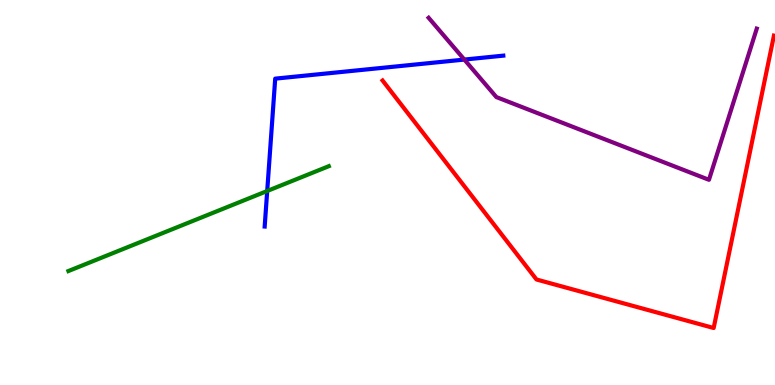[{'lines': ['blue', 'red'], 'intersections': []}, {'lines': ['green', 'red'], 'intersections': []}, {'lines': ['purple', 'red'], 'intersections': []}, {'lines': ['blue', 'green'], 'intersections': [{'x': 3.45, 'y': 5.04}]}, {'lines': ['blue', 'purple'], 'intersections': [{'x': 5.99, 'y': 8.45}]}, {'lines': ['green', 'purple'], 'intersections': []}]